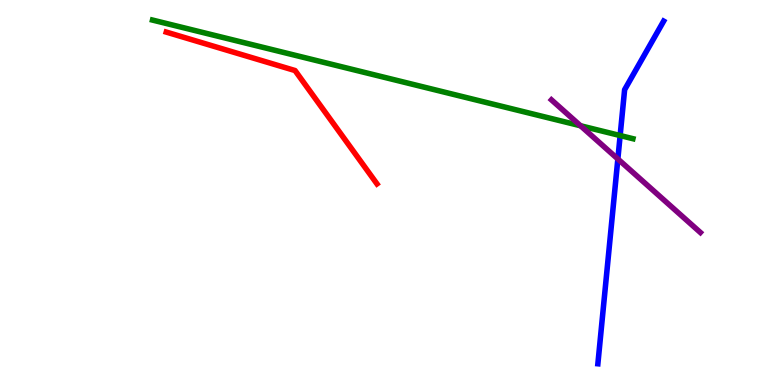[{'lines': ['blue', 'red'], 'intersections': []}, {'lines': ['green', 'red'], 'intersections': []}, {'lines': ['purple', 'red'], 'intersections': []}, {'lines': ['blue', 'green'], 'intersections': [{'x': 8.0, 'y': 6.48}]}, {'lines': ['blue', 'purple'], 'intersections': [{'x': 7.97, 'y': 5.87}]}, {'lines': ['green', 'purple'], 'intersections': [{'x': 7.49, 'y': 6.73}]}]